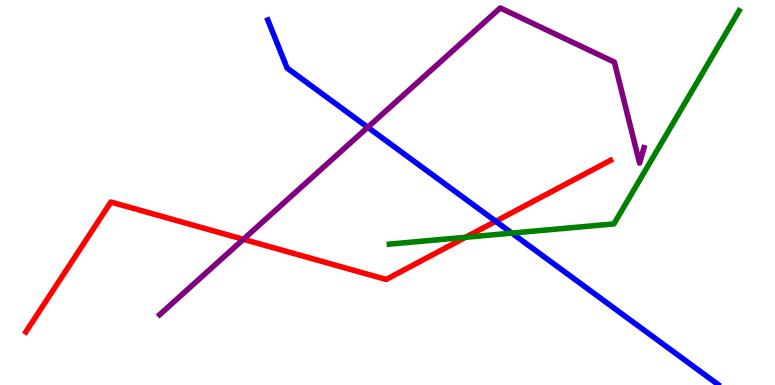[{'lines': ['blue', 'red'], 'intersections': [{'x': 6.4, 'y': 4.25}]}, {'lines': ['green', 'red'], 'intersections': [{'x': 6.01, 'y': 3.84}]}, {'lines': ['purple', 'red'], 'intersections': [{'x': 3.14, 'y': 3.78}]}, {'lines': ['blue', 'green'], 'intersections': [{'x': 6.6, 'y': 3.95}]}, {'lines': ['blue', 'purple'], 'intersections': [{'x': 4.75, 'y': 6.69}]}, {'lines': ['green', 'purple'], 'intersections': []}]